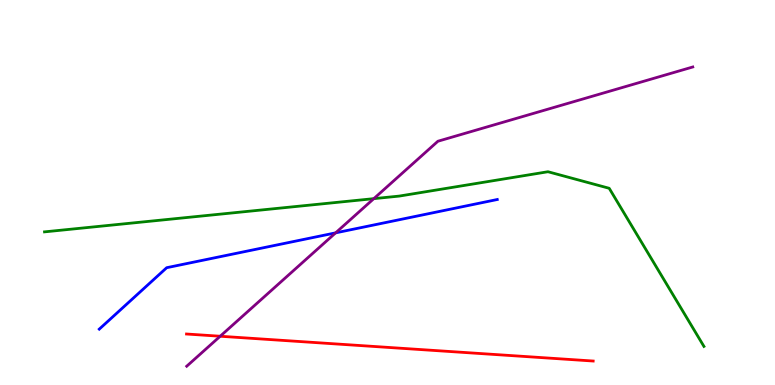[{'lines': ['blue', 'red'], 'intersections': []}, {'lines': ['green', 'red'], 'intersections': []}, {'lines': ['purple', 'red'], 'intersections': [{'x': 2.84, 'y': 1.27}]}, {'lines': ['blue', 'green'], 'intersections': []}, {'lines': ['blue', 'purple'], 'intersections': [{'x': 4.33, 'y': 3.95}]}, {'lines': ['green', 'purple'], 'intersections': [{'x': 4.82, 'y': 4.84}]}]